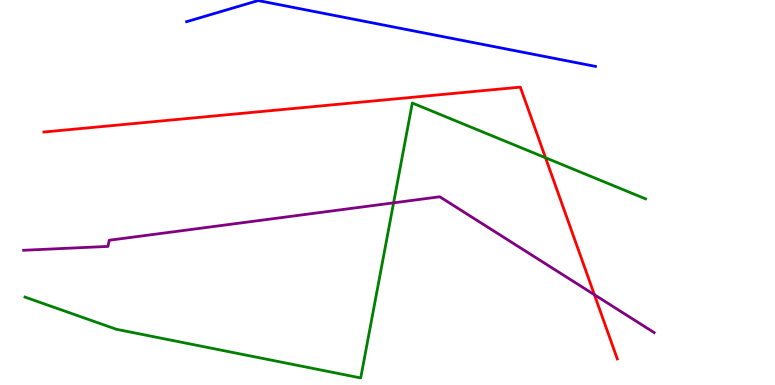[{'lines': ['blue', 'red'], 'intersections': []}, {'lines': ['green', 'red'], 'intersections': [{'x': 7.04, 'y': 5.9}]}, {'lines': ['purple', 'red'], 'intersections': [{'x': 7.67, 'y': 2.34}]}, {'lines': ['blue', 'green'], 'intersections': []}, {'lines': ['blue', 'purple'], 'intersections': []}, {'lines': ['green', 'purple'], 'intersections': [{'x': 5.08, 'y': 4.73}]}]